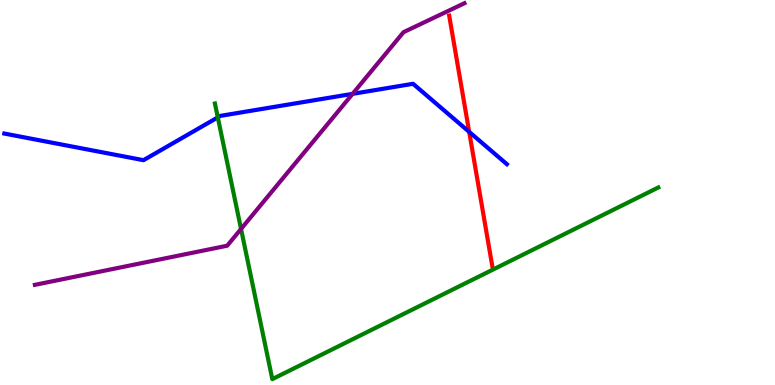[{'lines': ['blue', 'red'], 'intersections': [{'x': 6.05, 'y': 6.57}]}, {'lines': ['green', 'red'], 'intersections': []}, {'lines': ['purple', 'red'], 'intersections': []}, {'lines': ['blue', 'green'], 'intersections': [{'x': 2.81, 'y': 6.95}]}, {'lines': ['blue', 'purple'], 'intersections': [{'x': 4.55, 'y': 7.56}]}, {'lines': ['green', 'purple'], 'intersections': [{'x': 3.11, 'y': 4.05}]}]